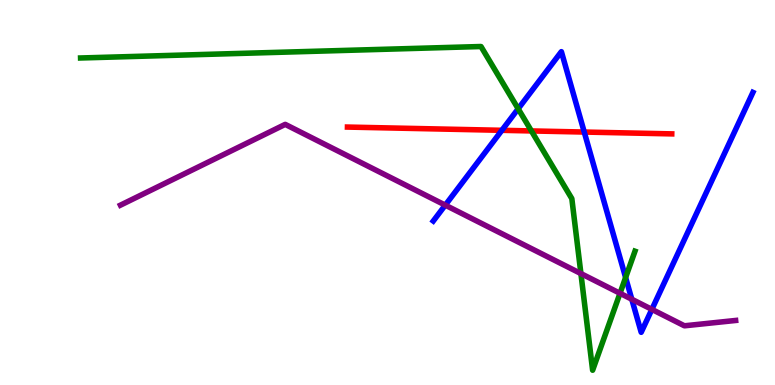[{'lines': ['blue', 'red'], 'intersections': [{'x': 6.48, 'y': 6.62}, {'x': 7.54, 'y': 6.57}]}, {'lines': ['green', 'red'], 'intersections': [{'x': 6.86, 'y': 6.6}]}, {'lines': ['purple', 'red'], 'intersections': []}, {'lines': ['blue', 'green'], 'intersections': [{'x': 6.69, 'y': 7.17}, {'x': 8.07, 'y': 2.79}]}, {'lines': ['blue', 'purple'], 'intersections': [{'x': 5.75, 'y': 4.67}, {'x': 8.15, 'y': 2.23}, {'x': 8.41, 'y': 1.96}]}, {'lines': ['green', 'purple'], 'intersections': [{'x': 7.5, 'y': 2.89}, {'x': 8.0, 'y': 2.38}]}]